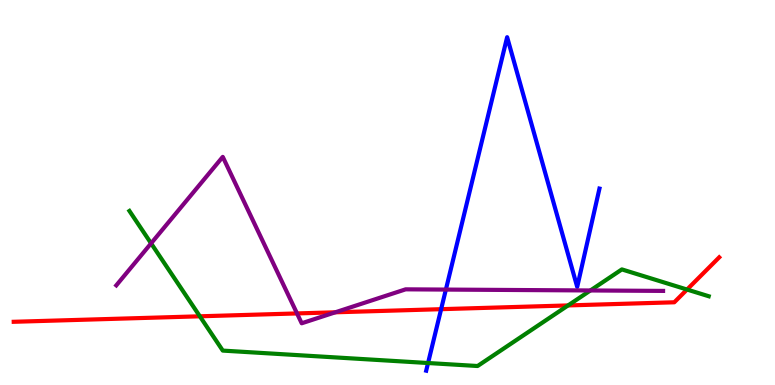[{'lines': ['blue', 'red'], 'intersections': [{'x': 5.69, 'y': 1.97}]}, {'lines': ['green', 'red'], 'intersections': [{'x': 2.58, 'y': 1.78}, {'x': 7.33, 'y': 2.07}, {'x': 8.86, 'y': 2.48}]}, {'lines': ['purple', 'red'], 'intersections': [{'x': 3.83, 'y': 1.86}, {'x': 4.33, 'y': 1.89}]}, {'lines': ['blue', 'green'], 'intersections': [{'x': 5.52, 'y': 0.571}]}, {'lines': ['blue', 'purple'], 'intersections': [{'x': 5.75, 'y': 2.48}]}, {'lines': ['green', 'purple'], 'intersections': [{'x': 1.95, 'y': 3.68}, {'x': 7.62, 'y': 2.46}]}]